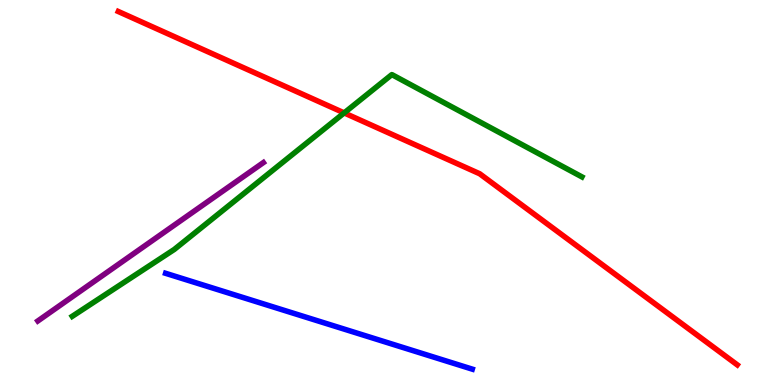[{'lines': ['blue', 'red'], 'intersections': []}, {'lines': ['green', 'red'], 'intersections': [{'x': 4.44, 'y': 7.07}]}, {'lines': ['purple', 'red'], 'intersections': []}, {'lines': ['blue', 'green'], 'intersections': []}, {'lines': ['blue', 'purple'], 'intersections': []}, {'lines': ['green', 'purple'], 'intersections': []}]